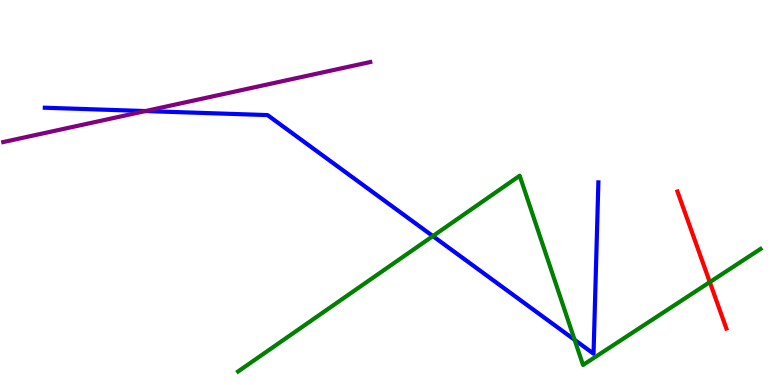[{'lines': ['blue', 'red'], 'intersections': []}, {'lines': ['green', 'red'], 'intersections': [{'x': 9.16, 'y': 2.67}]}, {'lines': ['purple', 'red'], 'intersections': []}, {'lines': ['blue', 'green'], 'intersections': [{'x': 5.59, 'y': 3.87}, {'x': 7.41, 'y': 1.17}]}, {'lines': ['blue', 'purple'], 'intersections': [{'x': 1.88, 'y': 7.12}]}, {'lines': ['green', 'purple'], 'intersections': []}]